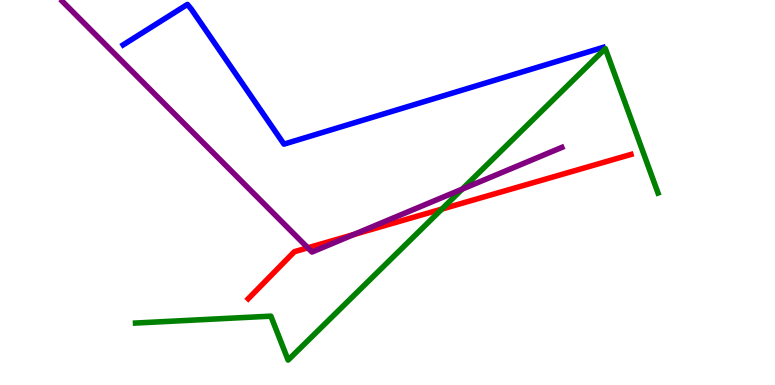[{'lines': ['blue', 'red'], 'intersections': []}, {'lines': ['green', 'red'], 'intersections': [{'x': 5.7, 'y': 4.57}]}, {'lines': ['purple', 'red'], 'intersections': [{'x': 3.97, 'y': 3.56}, {'x': 4.56, 'y': 3.91}]}, {'lines': ['blue', 'green'], 'intersections': []}, {'lines': ['blue', 'purple'], 'intersections': []}, {'lines': ['green', 'purple'], 'intersections': [{'x': 5.96, 'y': 5.09}]}]